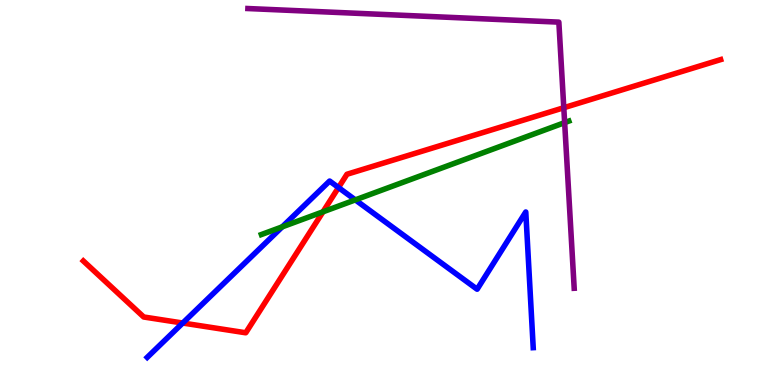[{'lines': ['blue', 'red'], 'intersections': [{'x': 2.36, 'y': 1.61}, {'x': 4.37, 'y': 5.13}]}, {'lines': ['green', 'red'], 'intersections': [{'x': 4.17, 'y': 4.5}]}, {'lines': ['purple', 'red'], 'intersections': [{'x': 7.27, 'y': 7.2}]}, {'lines': ['blue', 'green'], 'intersections': [{'x': 3.64, 'y': 4.11}, {'x': 4.58, 'y': 4.81}]}, {'lines': ['blue', 'purple'], 'intersections': []}, {'lines': ['green', 'purple'], 'intersections': [{'x': 7.29, 'y': 6.81}]}]